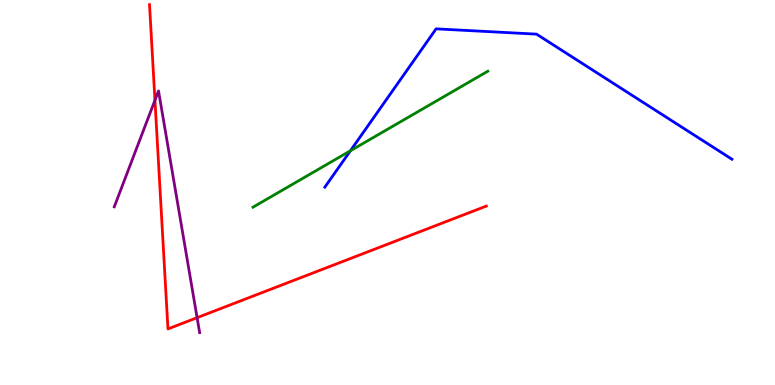[{'lines': ['blue', 'red'], 'intersections': []}, {'lines': ['green', 'red'], 'intersections': []}, {'lines': ['purple', 'red'], 'intersections': [{'x': 2.0, 'y': 7.4}, {'x': 2.54, 'y': 1.75}]}, {'lines': ['blue', 'green'], 'intersections': [{'x': 4.52, 'y': 6.08}]}, {'lines': ['blue', 'purple'], 'intersections': []}, {'lines': ['green', 'purple'], 'intersections': []}]